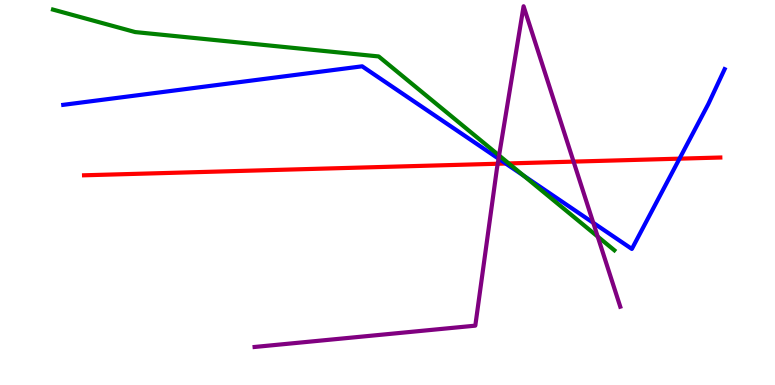[{'lines': ['blue', 'red'], 'intersections': [{'x': 6.53, 'y': 5.75}, {'x': 8.77, 'y': 5.88}]}, {'lines': ['green', 'red'], 'intersections': [{'x': 6.56, 'y': 5.76}]}, {'lines': ['purple', 'red'], 'intersections': [{'x': 6.42, 'y': 5.75}, {'x': 7.4, 'y': 5.8}]}, {'lines': ['blue', 'green'], 'intersections': [{'x': 6.76, 'y': 5.44}]}, {'lines': ['blue', 'purple'], 'intersections': [{'x': 6.43, 'y': 5.88}, {'x': 7.66, 'y': 4.21}]}, {'lines': ['green', 'purple'], 'intersections': [{'x': 6.44, 'y': 5.96}, {'x': 7.71, 'y': 3.86}]}]